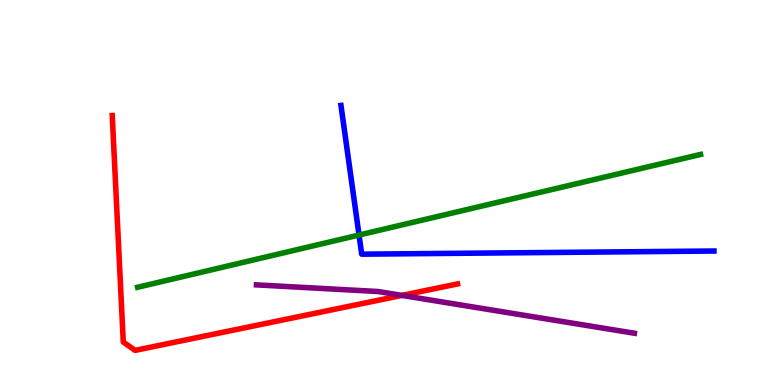[{'lines': ['blue', 'red'], 'intersections': []}, {'lines': ['green', 'red'], 'intersections': []}, {'lines': ['purple', 'red'], 'intersections': [{'x': 5.19, 'y': 2.33}]}, {'lines': ['blue', 'green'], 'intersections': [{'x': 4.63, 'y': 3.9}]}, {'lines': ['blue', 'purple'], 'intersections': []}, {'lines': ['green', 'purple'], 'intersections': []}]